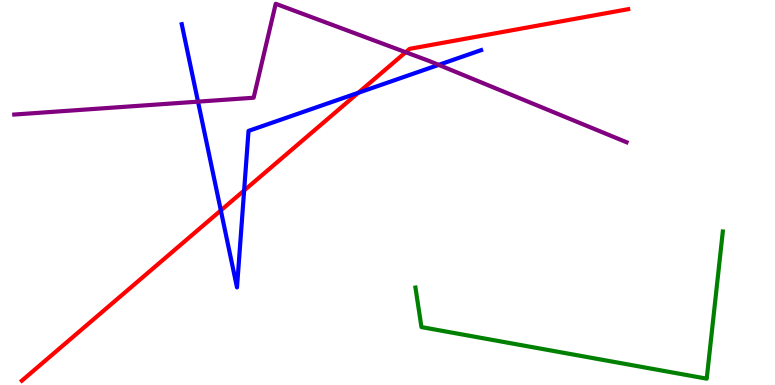[{'lines': ['blue', 'red'], 'intersections': [{'x': 2.85, 'y': 4.53}, {'x': 3.15, 'y': 5.05}, {'x': 4.62, 'y': 7.59}]}, {'lines': ['green', 'red'], 'intersections': []}, {'lines': ['purple', 'red'], 'intersections': [{'x': 5.23, 'y': 8.64}]}, {'lines': ['blue', 'green'], 'intersections': []}, {'lines': ['blue', 'purple'], 'intersections': [{'x': 2.55, 'y': 7.36}, {'x': 5.66, 'y': 8.31}]}, {'lines': ['green', 'purple'], 'intersections': []}]